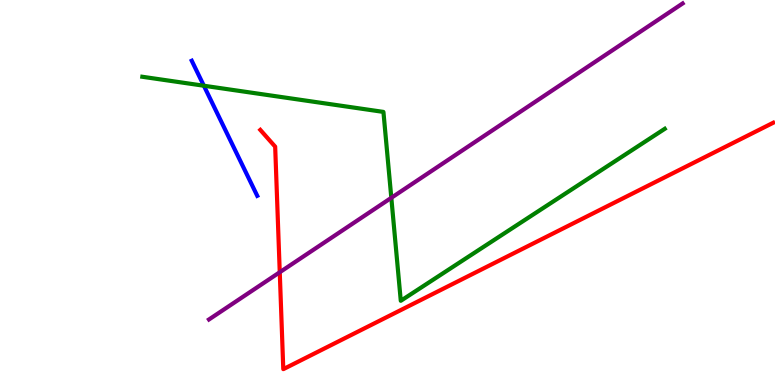[{'lines': ['blue', 'red'], 'intersections': []}, {'lines': ['green', 'red'], 'intersections': []}, {'lines': ['purple', 'red'], 'intersections': [{'x': 3.61, 'y': 2.93}]}, {'lines': ['blue', 'green'], 'intersections': [{'x': 2.63, 'y': 7.77}]}, {'lines': ['blue', 'purple'], 'intersections': []}, {'lines': ['green', 'purple'], 'intersections': [{'x': 5.05, 'y': 4.86}]}]